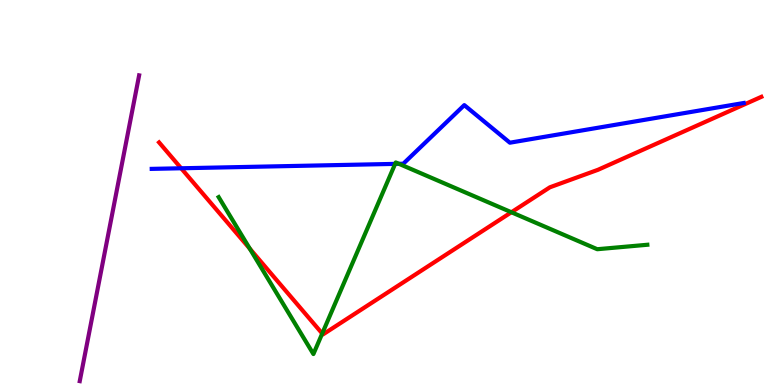[{'lines': ['blue', 'red'], 'intersections': [{'x': 2.34, 'y': 5.63}]}, {'lines': ['green', 'red'], 'intersections': [{'x': 3.22, 'y': 3.54}, {'x': 4.16, 'y': 1.34}, {'x': 6.6, 'y': 4.49}]}, {'lines': ['purple', 'red'], 'intersections': []}, {'lines': ['blue', 'green'], 'intersections': [{'x': 5.1, 'y': 5.74}, {'x': 5.15, 'y': 5.75}]}, {'lines': ['blue', 'purple'], 'intersections': []}, {'lines': ['green', 'purple'], 'intersections': []}]